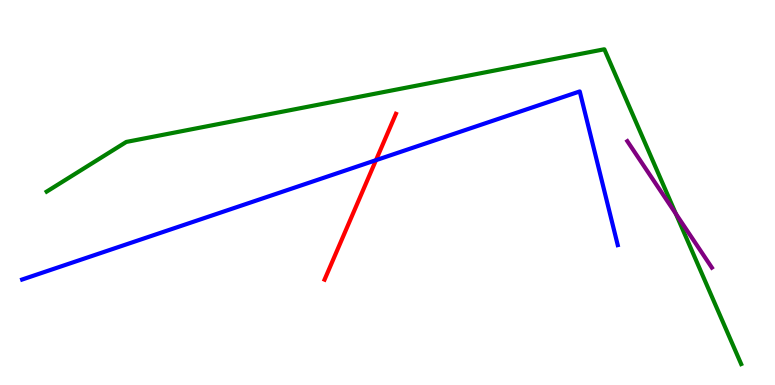[{'lines': ['blue', 'red'], 'intersections': [{'x': 4.85, 'y': 5.84}]}, {'lines': ['green', 'red'], 'intersections': []}, {'lines': ['purple', 'red'], 'intersections': []}, {'lines': ['blue', 'green'], 'intersections': []}, {'lines': ['blue', 'purple'], 'intersections': []}, {'lines': ['green', 'purple'], 'intersections': [{'x': 8.72, 'y': 4.45}]}]